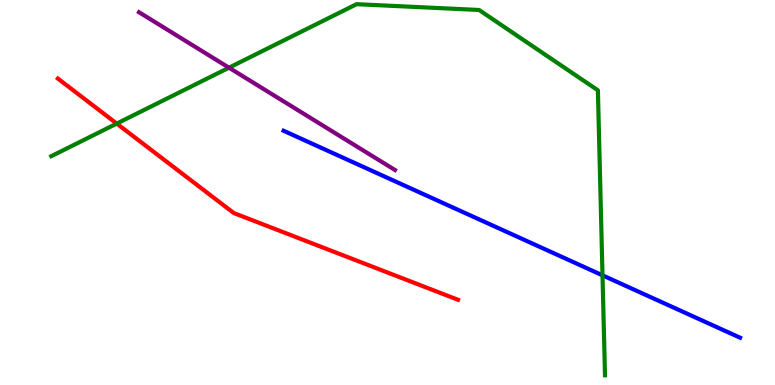[{'lines': ['blue', 'red'], 'intersections': []}, {'lines': ['green', 'red'], 'intersections': [{'x': 1.51, 'y': 6.79}]}, {'lines': ['purple', 'red'], 'intersections': []}, {'lines': ['blue', 'green'], 'intersections': [{'x': 7.77, 'y': 2.85}]}, {'lines': ['blue', 'purple'], 'intersections': []}, {'lines': ['green', 'purple'], 'intersections': [{'x': 2.95, 'y': 8.24}]}]